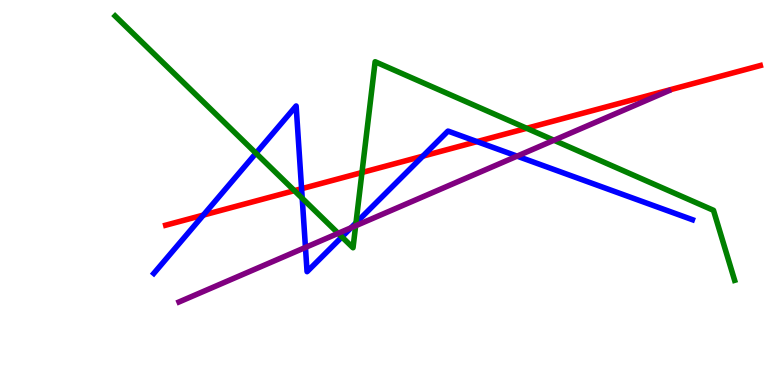[{'lines': ['blue', 'red'], 'intersections': [{'x': 2.62, 'y': 4.41}, {'x': 3.89, 'y': 5.1}, {'x': 5.46, 'y': 5.94}, {'x': 6.16, 'y': 6.32}]}, {'lines': ['green', 'red'], 'intersections': [{'x': 3.8, 'y': 5.05}, {'x': 4.67, 'y': 5.52}, {'x': 6.8, 'y': 6.67}]}, {'lines': ['purple', 'red'], 'intersections': []}, {'lines': ['blue', 'green'], 'intersections': [{'x': 3.3, 'y': 6.02}, {'x': 3.9, 'y': 4.85}, {'x': 4.41, 'y': 3.85}, {'x': 4.59, 'y': 4.21}]}, {'lines': ['blue', 'purple'], 'intersections': [{'x': 3.94, 'y': 3.57}, {'x': 4.53, 'y': 4.09}, {'x': 6.67, 'y': 5.94}]}, {'lines': ['green', 'purple'], 'intersections': [{'x': 4.36, 'y': 3.94}, {'x': 4.59, 'y': 4.14}, {'x': 7.15, 'y': 6.36}]}]